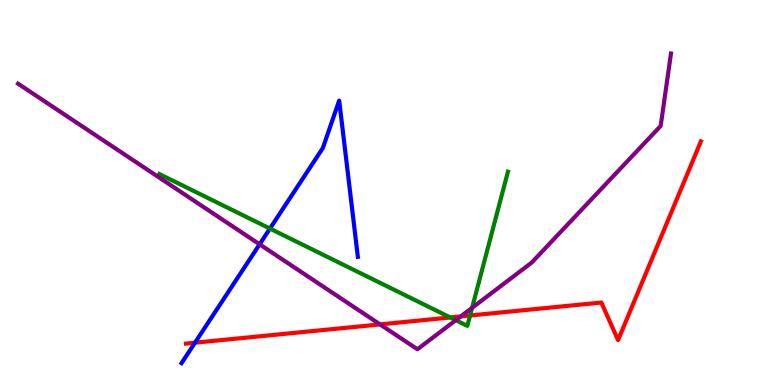[{'lines': ['blue', 'red'], 'intersections': [{'x': 2.52, 'y': 1.1}]}, {'lines': ['green', 'red'], 'intersections': [{'x': 5.81, 'y': 1.75}, {'x': 6.07, 'y': 1.81}]}, {'lines': ['purple', 'red'], 'intersections': [{'x': 4.9, 'y': 1.57}, {'x': 5.95, 'y': 1.78}]}, {'lines': ['blue', 'green'], 'intersections': [{'x': 3.48, 'y': 4.06}]}, {'lines': ['blue', 'purple'], 'intersections': [{'x': 3.35, 'y': 3.65}]}, {'lines': ['green', 'purple'], 'intersections': [{'x': 5.88, 'y': 1.68}, {'x': 6.09, 'y': 2.0}]}]